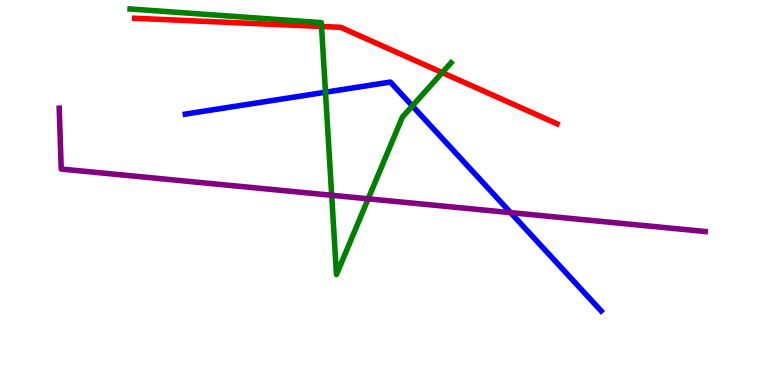[{'lines': ['blue', 'red'], 'intersections': []}, {'lines': ['green', 'red'], 'intersections': [{'x': 4.15, 'y': 9.31}, {'x': 5.71, 'y': 8.11}]}, {'lines': ['purple', 'red'], 'intersections': []}, {'lines': ['blue', 'green'], 'intersections': [{'x': 4.2, 'y': 7.6}, {'x': 5.32, 'y': 7.25}]}, {'lines': ['blue', 'purple'], 'intersections': [{'x': 6.59, 'y': 4.48}]}, {'lines': ['green', 'purple'], 'intersections': [{'x': 4.28, 'y': 4.93}, {'x': 4.75, 'y': 4.84}]}]